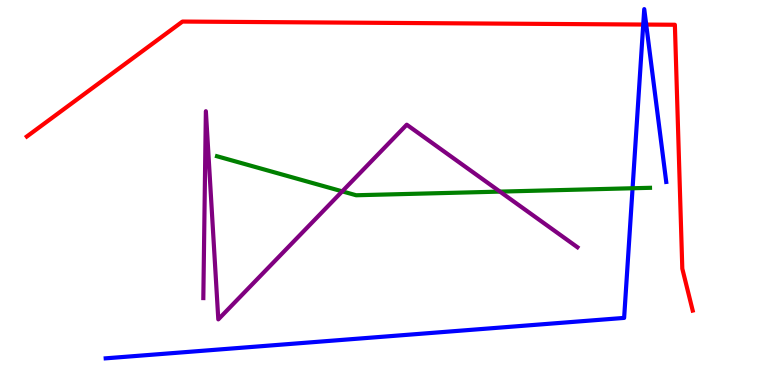[{'lines': ['blue', 'red'], 'intersections': [{'x': 8.3, 'y': 9.36}, {'x': 8.34, 'y': 9.36}]}, {'lines': ['green', 'red'], 'intersections': []}, {'lines': ['purple', 'red'], 'intersections': []}, {'lines': ['blue', 'green'], 'intersections': [{'x': 8.16, 'y': 5.11}]}, {'lines': ['blue', 'purple'], 'intersections': []}, {'lines': ['green', 'purple'], 'intersections': [{'x': 4.42, 'y': 5.03}, {'x': 6.45, 'y': 5.02}]}]